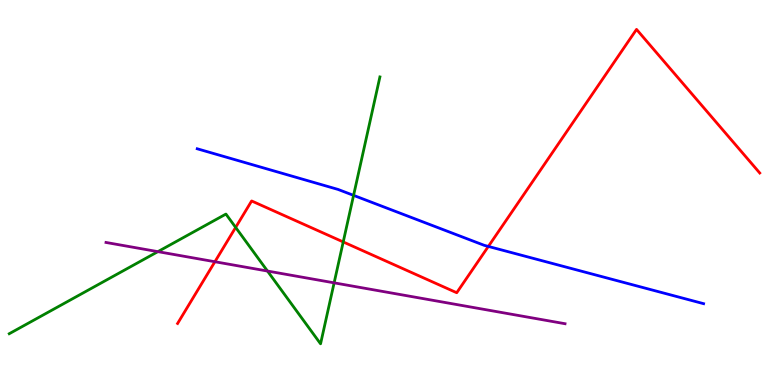[{'lines': ['blue', 'red'], 'intersections': [{'x': 6.3, 'y': 3.6}]}, {'lines': ['green', 'red'], 'intersections': [{'x': 3.04, 'y': 4.09}, {'x': 4.43, 'y': 3.72}]}, {'lines': ['purple', 'red'], 'intersections': [{'x': 2.77, 'y': 3.2}]}, {'lines': ['blue', 'green'], 'intersections': [{'x': 4.56, 'y': 4.93}]}, {'lines': ['blue', 'purple'], 'intersections': []}, {'lines': ['green', 'purple'], 'intersections': [{'x': 2.04, 'y': 3.46}, {'x': 3.45, 'y': 2.96}, {'x': 4.31, 'y': 2.65}]}]